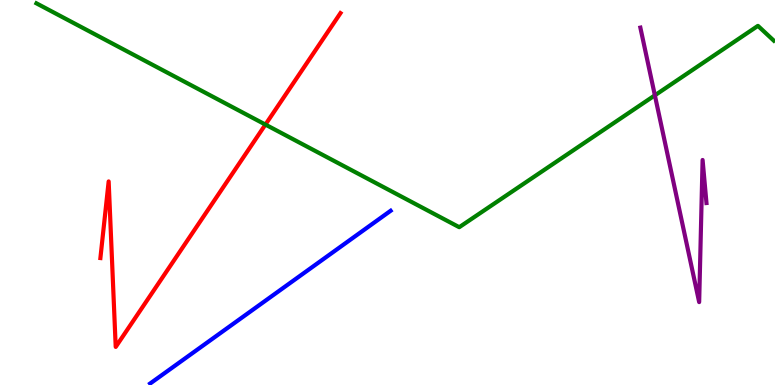[{'lines': ['blue', 'red'], 'intersections': []}, {'lines': ['green', 'red'], 'intersections': [{'x': 3.42, 'y': 6.76}]}, {'lines': ['purple', 'red'], 'intersections': []}, {'lines': ['blue', 'green'], 'intersections': []}, {'lines': ['blue', 'purple'], 'intersections': []}, {'lines': ['green', 'purple'], 'intersections': [{'x': 8.45, 'y': 7.52}]}]